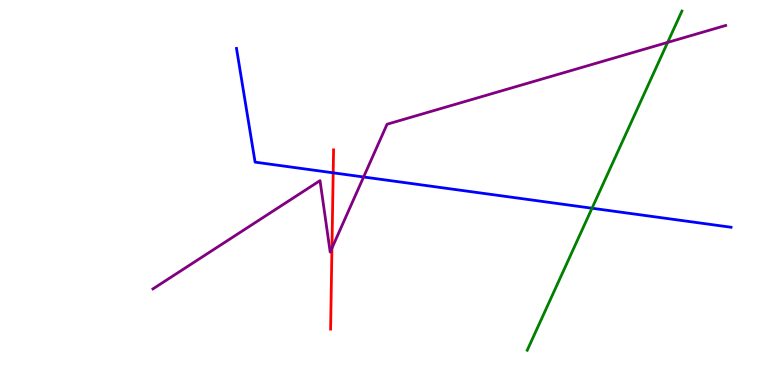[{'lines': ['blue', 'red'], 'intersections': [{'x': 4.3, 'y': 5.51}]}, {'lines': ['green', 'red'], 'intersections': []}, {'lines': ['purple', 'red'], 'intersections': [{'x': 4.28, 'y': 3.55}]}, {'lines': ['blue', 'green'], 'intersections': [{'x': 7.64, 'y': 4.59}]}, {'lines': ['blue', 'purple'], 'intersections': [{'x': 4.69, 'y': 5.4}]}, {'lines': ['green', 'purple'], 'intersections': [{'x': 8.61, 'y': 8.9}]}]